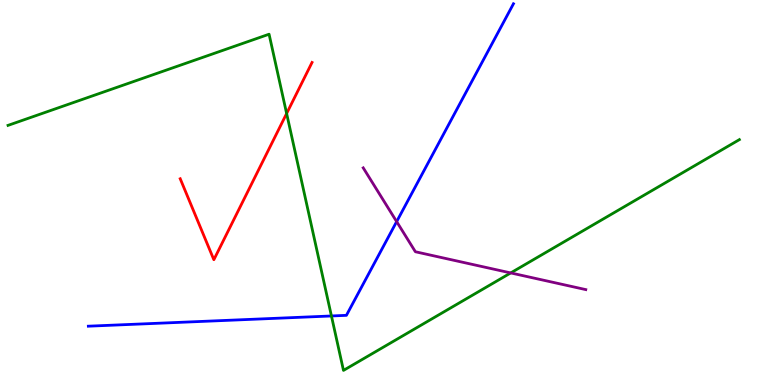[{'lines': ['blue', 'red'], 'intersections': []}, {'lines': ['green', 'red'], 'intersections': [{'x': 3.7, 'y': 7.05}]}, {'lines': ['purple', 'red'], 'intersections': []}, {'lines': ['blue', 'green'], 'intersections': [{'x': 4.28, 'y': 1.79}]}, {'lines': ['blue', 'purple'], 'intersections': [{'x': 5.12, 'y': 4.24}]}, {'lines': ['green', 'purple'], 'intersections': [{'x': 6.59, 'y': 2.91}]}]